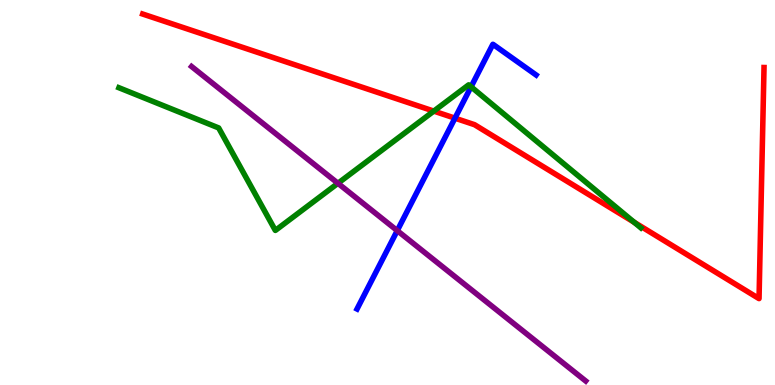[{'lines': ['blue', 'red'], 'intersections': [{'x': 5.87, 'y': 6.93}]}, {'lines': ['green', 'red'], 'intersections': [{'x': 5.6, 'y': 7.11}, {'x': 8.18, 'y': 4.23}]}, {'lines': ['purple', 'red'], 'intersections': []}, {'lines': ['blue', 'green'], 'intersections': [{'x': 6.08, 'y': 7.75}]}, {'lines': ['blue', 'purple'], 'intersections': [{'x': 5.13, 'y': 4.01}]}, {'lines': ['green', 'purple'], 'intersections': [{'x': 4.36, 'y': 5.24}]}]